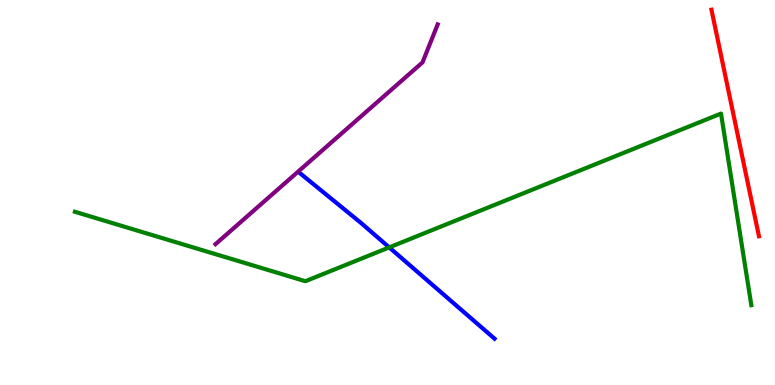[{'lines': ['blue', 'red'], 'intersections': []}, {'lines': ['green', 'red'], 'intersections': []}, {'lines': ['purple', 'red'], 'intersections': []}, {'lines': ['blue', 'green'], 'intersections': [{'x': 5.02, 'y': 3.57}]}, {'lines': ['blue', 'purple'], 'intersections': []}, {'lines': ['green', 'purple'], 'intersections': []}]